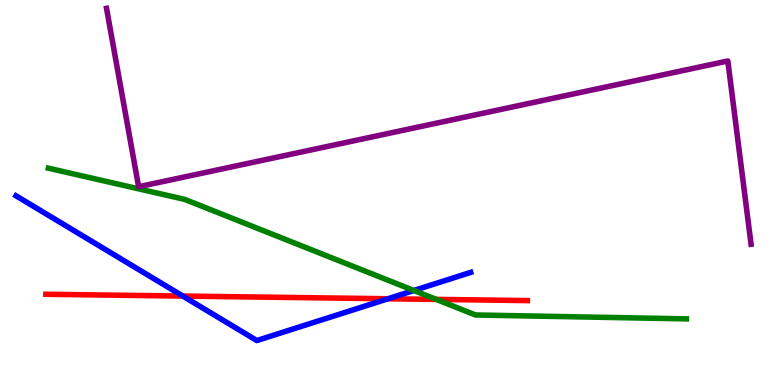[{'lines': ['blue', 'red'], 'intersections': [{'x': 2.36, 'y': 2.31}, {'x': 5.01, 'y': 2.24}]}, {'lines': ['green', 'red'], 'intersections': [{'x': 5.63, 'y': 2.22}]}, {'lines': ['purple', 'red'], 'intersections': []}, {'lines': ['blue', 'green'], 'intersections': [{'x': 5.34, 'y': 2.45}]}, {'lines': ['blue', 'purple'], 'intersections': []}, {'lines': ['green', 'purple'], 'intersections': []}]